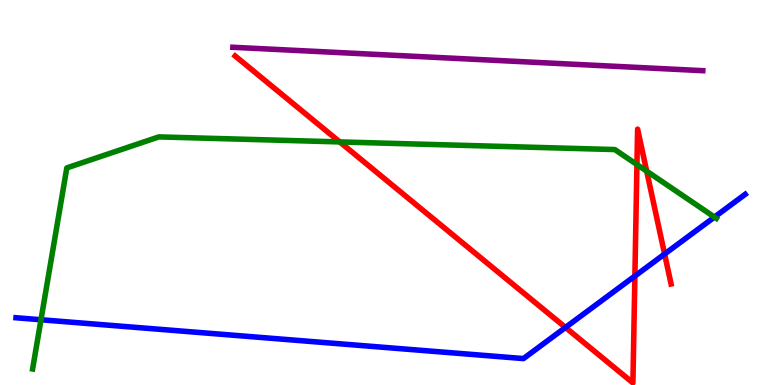[{'lines': ['blue', 'red'], 'intersections': [{'x': 7.3, 'y': 1.49}, {'x': 8.19, 'y': 2.83}, {'x': 8.58, 'y': 3.4}]}, {'lines': ['green', 'red'], 'intersections': [{'x': 4.38, 'y': 6.31}, {'x': 8.22, 'y': 5.73}, {'x': 8.34, 'y': 5.55}]}, {'lines': ['purple', 'red'], 'intersections': []}, {'lines': ['blue', 'green'], 'intersections': [{'x': 0.529, 'y': 1.69}, {'x': 9.22, 'y': 4.36}]}, {'lines': ['blue', 'purple'], 'intersections': []}, {'lines': ['green', 'purple'], 'intersections': []}]